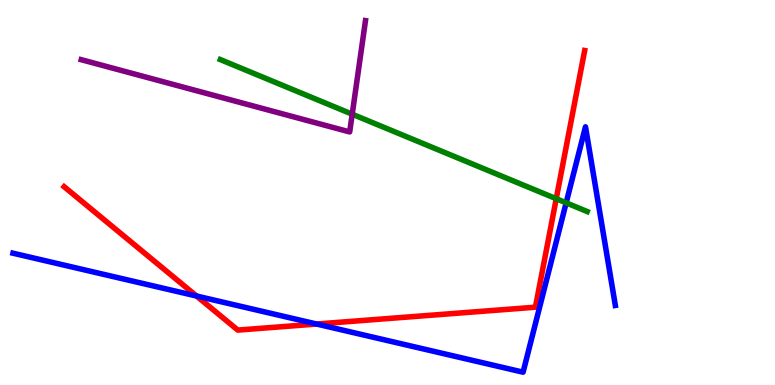[{'lines': ['blue', 'red'], 'intersections': [{'x': 2.54, 'y': 2.31}, {'x': 4.09, 'y': 1.58}]}, {'lines': ['green', 'red'], 'intersections': [{'x': 7.18, 'y': 4.84}]}, {'lines': ['purple', 'red'], 'intersections': []}, {'lines': ['blue', 'green'], 'intersections': [{'x': 7.31, 'y': 4.73}]}, {'lines': ['blue', 'purple'], 'intersections': []}, {'lines': ['green', 'purple'], 'intersections': [{'x': 4.54, 'y': 7.03}]}]